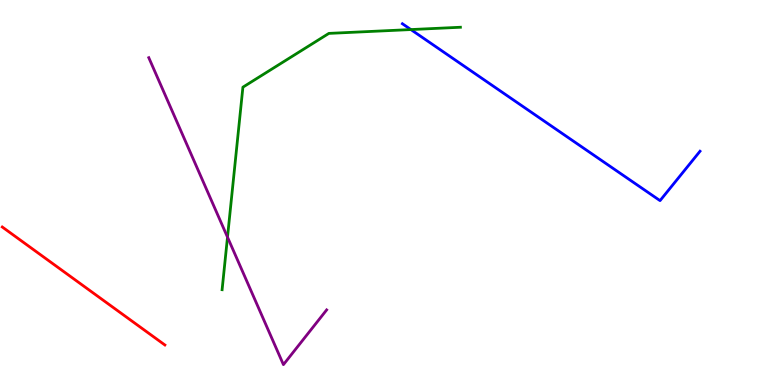[{'lines': ['blue', 'red'], 'intersections': []}, {'lines': ['green', 'red'], 'intersections': []}, {'lines': ['purple', 'red'], 'intersections': []}, {'lines': ['blue', 'green'], 'intersections': [{'x': 5.3, 'y': 9.23}]}, {'lines': ['blue', 'purple'], 'intersections': []}, {'lines': ['green', 'purple'], 'intersections': [{'x': 2.94, 'y': 3.84}]}]